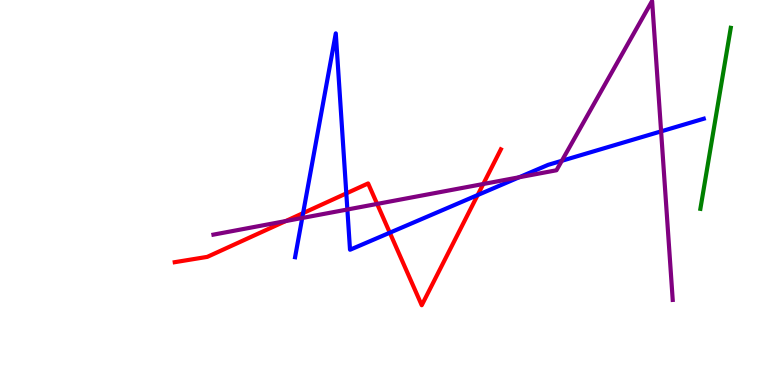[{'lines': ['blue', 'red'], 'intersections': [{'x': 3.91, 'y': 4.46}, {'x': 4.47, 'y': 4.98}, {'x': 5.03, 'y': 3.96}, {'x': 6.16, 'y': 4.93}]}, {'lines': ['green', 'red'], 'intersections': []}, {'lines': ['purple', 'red'], 'intersections': [{'x': 3.69, 'y': 4.26}, {'x': 4.87, 'y': 4.7}, {'x': 6.24, 'y': 5.22}]}, {'lines': ['blue', 'green'], 'intersections': []}, {'lines': ['blue', 'purple'], 'intersections': [{'x': 3.9, 'y': 4.34}, {'x': 4.48, 'y': 4.56}, {'x': 6.7, 'y': 5.4}, {'x': 7.25, 'y': 5.82}, {'x': 8.53, 'y': 6.59}]}, {'lines': ['green', 'purple'], 'intersections': []}]